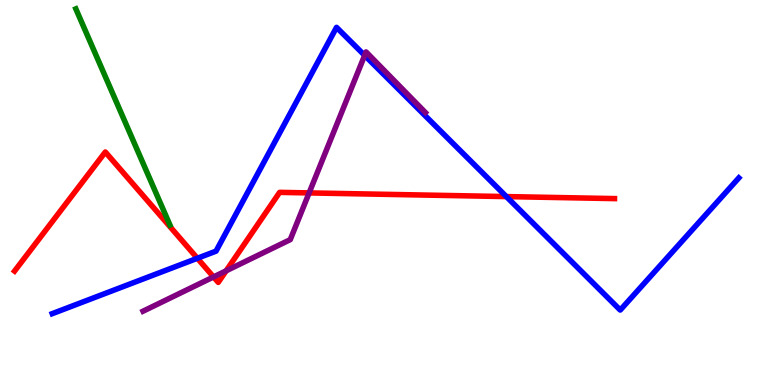[{'lines': ['blue', 'red'], 'intersections': [{'x': 2.55, 'y': 3.29}, {'x': 6.53, 'y': 4.89}]}, {'lines': ['green', 'red'], 'intersections': []}, {'lines': ['purple', 'red'], 'intersections': [{'x': 2.76, 'y': 2.81}, {'x': 2.92, 'y': 2.97}, {'x': 3.99, 'y': 4.99}]}, {'lines': ['blue', 'green'], 'intersections': []}, {'lines': ['blue', 'purple'], 'intersections': [{'x': 4.71, 'y': 8.56}]}, {'lines': ['green', 'purple'], 'intersections': []}]